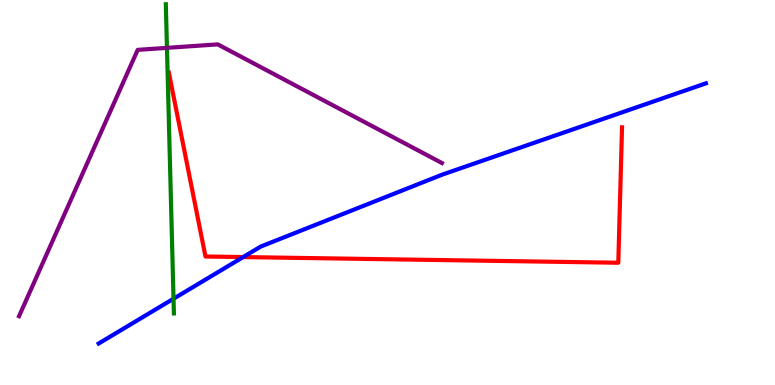[{'lines': ['blue', 'red'], 'intersections': [{'x': 3.14, 'y': 3.32}]}, {'lines': ['green', 'red'], 'intersections': []}, {'lines': ['purple', 'red'], 'intersections': []}, {'lines': ['blue', 'green'], 'intersections': [{'x': 2.24, 'y': 2.24}]}, {'lines': ['blue', 'purple'], 'intersections': []}, {'lines': ['green', 'purple'], 'intersections': [{'x': 2.15, 'y': 8.76}]}]